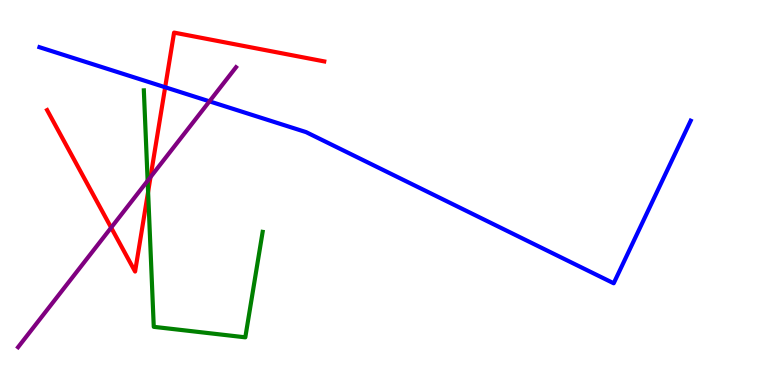[{'lines': ['blue', 'red'], 'intersections': [{'x': 2.13, 'y': 7.73}]}, {'lines': ['green', 'red'], 'intersections': [{'x': 1.91, 'y': 5.02}]}, {'lines': ['purple', 'red'], 'intersections': [{'x': 1.43, 'y': 4.09}, {'x': 1.94, 'y': 5.4}]}, {'lines': ['blue', 'green'], 'intersections': []}, {'lines': ['blue', 'purple'], 'intersections': [{'x': 2.7, 'y': 7.37}]}, {'lines': ['green', 'purple'], 'intersections': [{'x': 1.9, 'y': 5.3}]}]